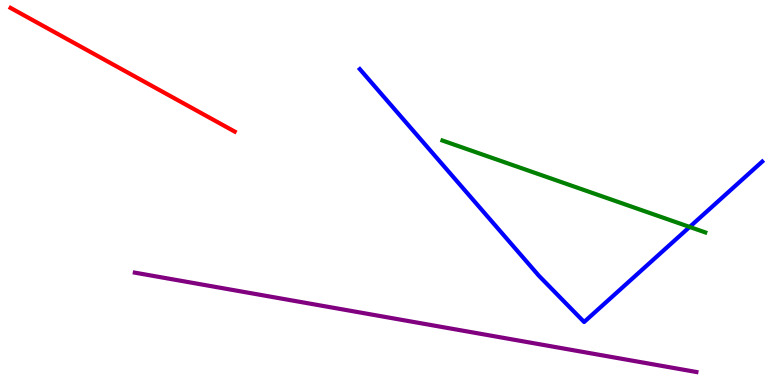[{'lines': ['blue', 'red'], 'intersections': []}, {'lines': ['green', 'red'], 'intersections': []}, {'lines': ['purple', 'red'], 'intersections': []}, {'lines': ['blue', 'green'], 'intersections': [{'x': 8.9, 'y': 4.11}]}, {'lines': ['blue', 'purple'], 'intersections': []}, {'lines': ['green', 'purple'], 'intersections': []}]